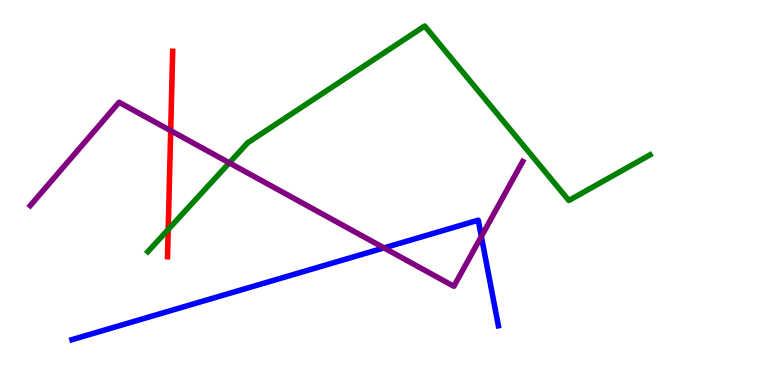[{'lines': ['blue', 'red'], 'intersections': []}, {'lines': ['green', 'red'], 'intersections': [{'x': 2.17, 'y': 4.04}]}, {'lines': ['purple', 'red'], 'intersections': [{'x': 2.2, 'y': 6.61}]}, {'lines': ['blue', 'green'], 'intersections': []}, {'lines': ['blue', 'purple'], 'intersections': [{'x': 4.96, 'y': 3.56}, {'x': 6.21, 'y': 3.86}]}, {'lines': ['green', 'purple'], 'intersections': [{'x': 2.96, 'y': 5.77}]}]